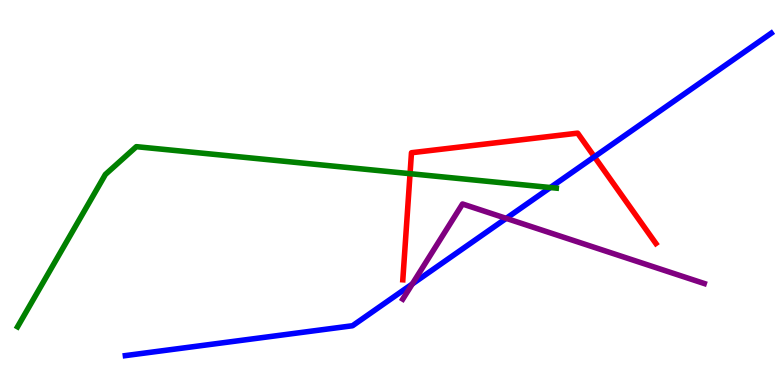[{'lines': ['blue', 'red'], 'intersections': [{'x': 7.67, 'y': 5.93}]}, {'lines': ['green', 'red'], 'intersections': [{'x': 5.29, 'y': 5.49}]}, {'lines': ['purple', 'red'], 'intersections': []}, {'lines': ['blue', 'green'], 'intersections': [{'x': 7.1, 'y': 5.13}]}, {'lines': ['blue', 'purple'], 'intersections': [{'x': 5.32, 'y': 2.62}, {'x': 6.53, 'y': 4.33}]}, {'lines': ['green', 'purple'], 'intersections': []}]